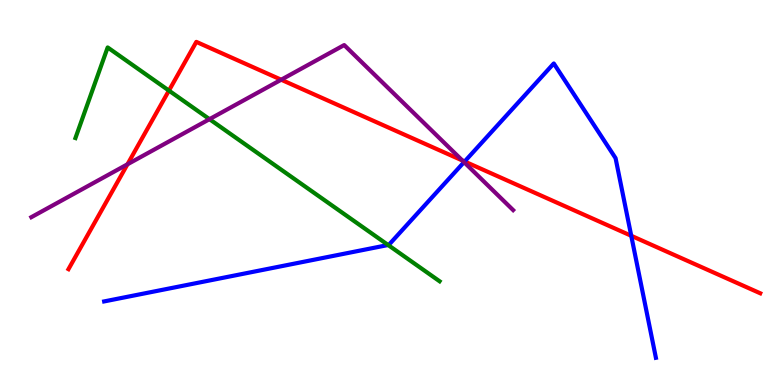[{'lines': ['blue', 'red'], 'intersections': [{'x': 6.0, 'y': 5.81}, {'x': 8.15, 'y': 3.88}]}, {'lines': ['green', 'red'], 'intersections': [{'x': 2.18, 'y': 7.65}]}, {'lines': ['purple', 'red'], 'intersections': [{'x': 1.64, 'y': 5.73}, {'x': 3.63, 'y': 7.93}, {'x': 5.97, 'y': 5.83}]}, {'lines': ['blue', 'green'], 'intersections': [{'x': 5.01, 'y': 3.64}]}, {'lines': ['blue', 'purple'], 'intersections': [{'x': 5.99, 'y': 5.79}]}, {'lines': ['green', 'purple'], 'intersections': [{'x': 2.7, 'y': 6.9}]}]